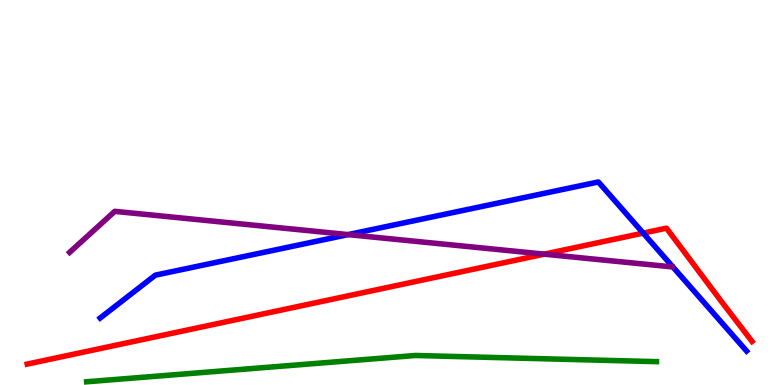[{'lines': ['blue', 'red'], 'intersections': [{'x': 8.3, 'y': 3.95}]}, {'lines': ['green', 'red'], 'intersections': []}, {'lines': ['purple', 'red'], 'intersections': [{'x': 7.02, 'y': 3.4}]}, {'lines': ['blue', 'green'], 'intersections': []}, {'lines': ['blue', 'purple'], 'intersections': [{'x': 4.49, 'y': 3.91}]}, {'lines': ['green', 'purple'], 'intersections': []}]